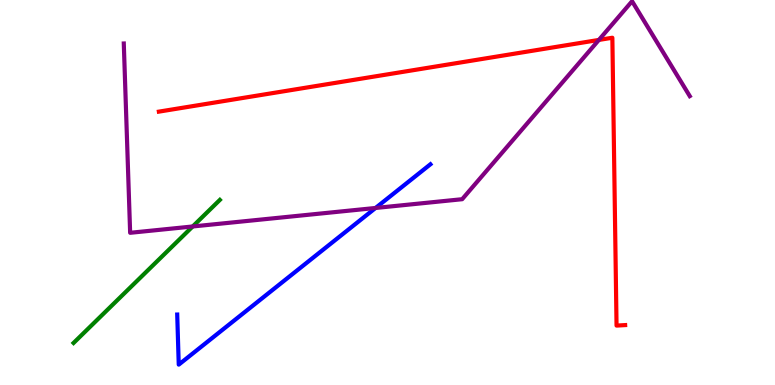[{'lines': ['blue', 'red'], 'intersections': []}, {'lines': ['green', 'red'], 'intersections': []}, {'lines': ['purple', 'red'], 'intersections': [{'x': 7.73, 'y': 8.96}]}, {'lines': ['blue', 'green'], 'intersections': []}, {'lines': ['blue', 'purple'], 'intersections': [{'x': 4.85, 'y': 4.6}]}, {'lines': ['green', 'purple'], 'intersections': [{'x': 2.49, 'y': 4.12}]}]